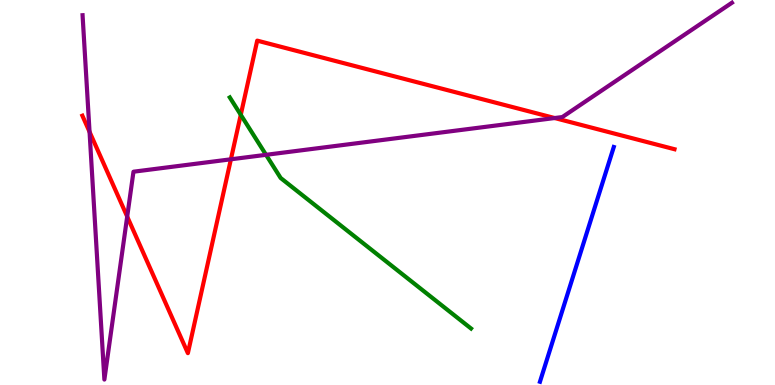[{'lines': ['blue', 'red'], 'intersections': []}, {'lines': ['green', 'red'], 'intersections': [{'x': 3.11, 'y': 7.02}]}, {'lines': ['purple', 'red'], 'intersections': [{'x': 1.16, 'y': 6.58}, {'x': 1.64, 'y': 4.37}, {'x': 2.98, 'y': 5.86}, {'x': 7.16, 'y': 6.93}]}, {'lines': ['blue', 'green'], 'intersections': []}, {'lines': ['blue', 'purple'], 'intersections': []}, {'lines': ['green', 'purple'], 'intersections': [{'x': 3.43, 'y': 5.98}]}]